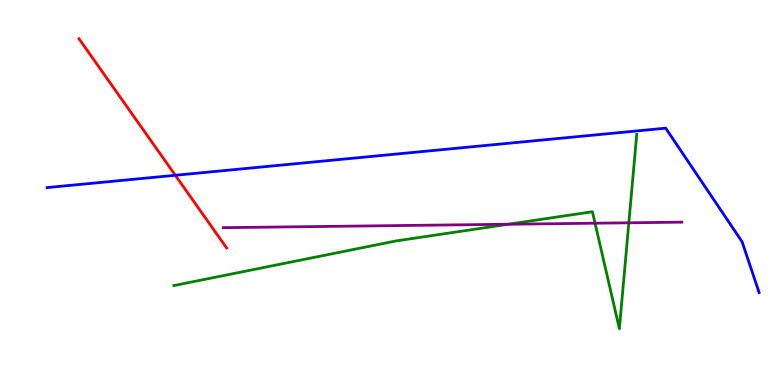[{'lines': ['blue', 'red'], 'intersections': [{'x': 2.26, 'y': 5.45}]}, {'lines': ['green', 'red'], 'intersections': []}, {'lines': ['purple', 'red'], 'intersections': []}, {'lines': ['blue', 'green'], 'intersections': []}, {'lines': ['blue', 'purple'], 'intersections': []}, {'lines': ['green', 'purple'], 'intersections': [{'x': 6.56, 'y': 4.18}, {'x': 7.68, 'y': 4.2}, {'x': 8.11, 'y': 4.21}]}]